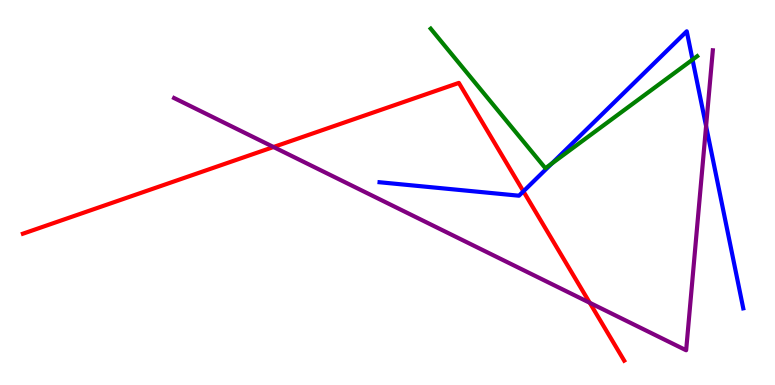[{'lines': ['blue', 'red'], 'intersections': [{'x': 6.75, 'y': 5.03}]}, {'lines': ['green', 'red'], 'intersections': []}, {'lines': ['purple', 'red'], 'intersections': [{'x': 3.53, 'y': 6.18}, {'x': 7.61, 'y': 2.14}]}, {'lines': ['blue', 'green'], 'intersections': [{'x': 7.12, 'y': 5.75}, {'x': 8.94, 'y': 8.45}]}, {'lines': ['blue', 'purple'], 'intersections': [{'x': 9.11, 'y': 6.72}]}, {'lines': ['green', 'purple'], 'intersections': []}]